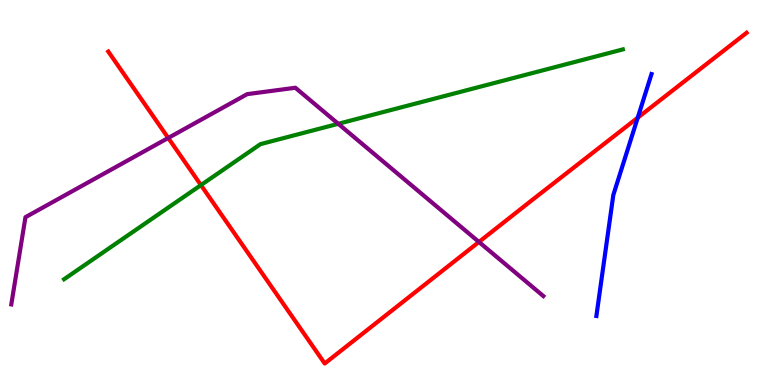[{'lines': ['blue', 'red'], 'intersections': [{'x': 8.23, 'y': 6.94}]}, {'lines': ['green', 'red'], 'intersections': [{'x': 2.59, 'y': 5.19}]}, {'lines': ['purple', 'red'], 'intersections': [{'x': 2.17, 'y': 6.42}, {'x': 6.18, 'y': 3.72}]}, {'lines': ['blue', 'green'], 'intersections': []}, {'lines': ['blue', 'purple'], 'intersections': []}, {'lines': ['green', 'purple'], 'intersections': [{'x': 4.36, 'y': 6.78}]}]